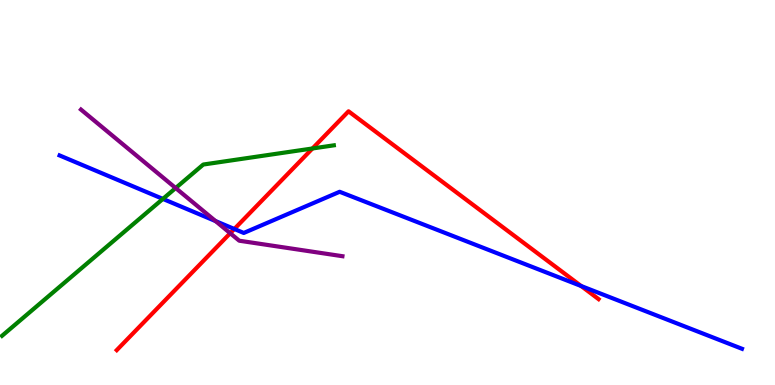[{'lines': ['blue', 'red'], 'intersections': [{'x': 3.02, 'y': 4.05}, {'x': 7.5, 'y': 2.57}]}, {'lines': ['green', 'red'], 'intersections': [{'x': 4.03, 'y': 6.14}]}, {'lines': ['purple', 'red'], 'intersections': [{'x': 2.97, 'y': 3.94}]}, {'lines': ['blue', 'green'], 'intersections': [{'x': 2.1, 'y': 4.83}]}, {'lines': ['blue', 'purple'], 'intersections': [{'x': 2.78, 'y': 4.26}]}, {'lines': ['green', 'purple'], 'intersections': [{'x': 2.27, 'y': 5.12}]}]